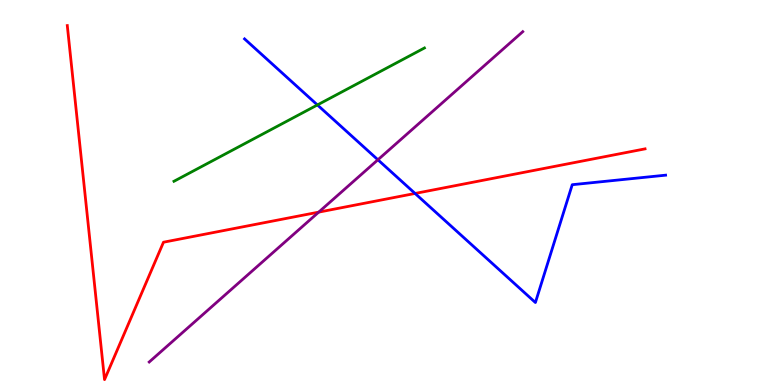[{'lines': ['blue', 'red'], 'intersections': [{'x': 5.36, 'y': 4.98}]}, {'lines': ['green', 'red'], 'intersections': []}, {'lines': ['purple', 'red'], 'intersections': [{'x': 4.11, 'y': 4.49}]}, {'lines': ['blue', 'green'], 'intersections': [{'x': 4.1, 'y': 7.27}]}, {'lines': ['blue', 'purple'], 'intersections': [{'x': 4.88, 'y': 5.85}]}, {'lines': ['green', 'purple'], 'intersections': []}]